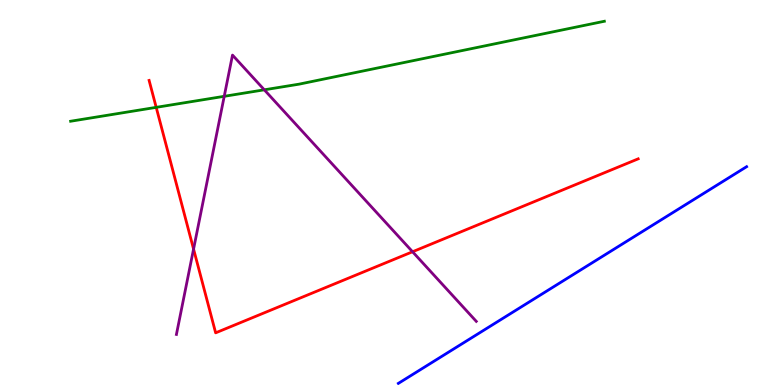[{'lines': ['blue', 'red'], 'intersections': []}, {'lines': ['green', 'red'], 'intersections': [{'x': 2.02, 'y': 7.21}]}, {'lines': ['purple', 'red'], 'intersections': [{'x': 2.5, 'y': 3.53}, {'x': 5.32, 'y': 3.46}]}, {'lines': ['blue', 'green'], 'intersections': []}, {'lines': ['blue', 'purple'], 'intersections': []}, {'lines': ['green', 'purple'], 'intersections': [{'x': 2.89, 'y': 7.5}, {'x': 3.41, 'y': 7.67}]}]